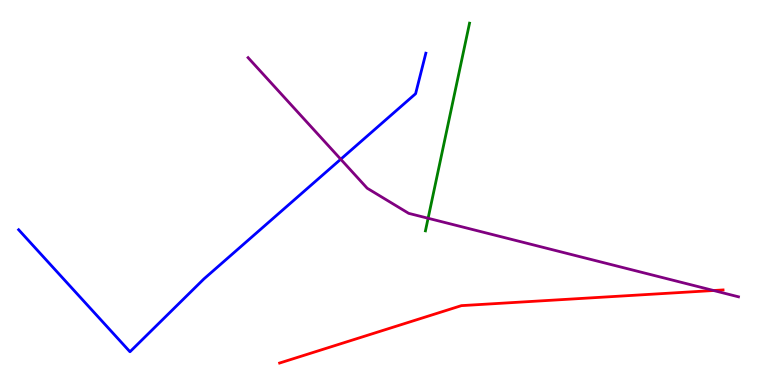[{'lines': ['blue', 'red'], 'intersections': []}, {'lines': ['green', 'red'], 'intersections': []}, {'lines': ['purple', 'red'], 'intersections': [{'x': 9.21, 'y': 2.45}]}, {'lines': ['blue', 'green'], 'intersections': []}, {'lines': ['blue', 'purple'], 'intersections': [{'x': 4.4, 'y': 5.86}]}, {'lines': ['green', 'purple'], 'intersections': [{'x': 5.52, 'y': 4.33}]}]